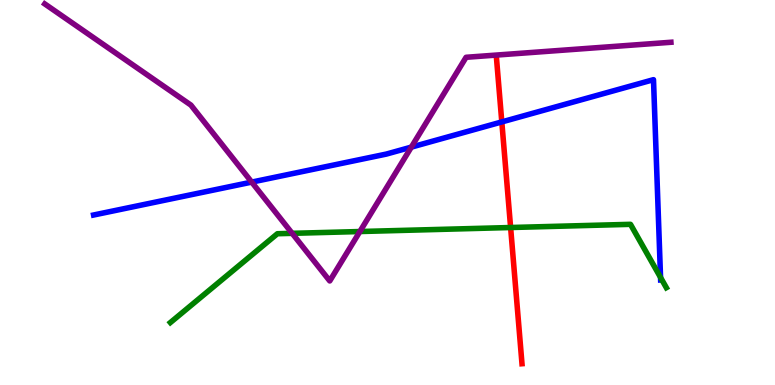[{'lines': ['blue', 'red'], 'intersections': [{'x': 6.47, 'y': 6.83}]}, {'lines': ['green', 'red'], 'intersections': [{'x': 6.59, 'y': 4.09}]}, {'lines': ['purple', 'red'], 'intersections': []}, {'lines': ['blue', 'green'], 'intersections': [{'x': 8.52, 'y': 2.79}]}, {'lines': ['blue', 'purple'], 'intersections': [{'x': 3.25, 'y': 5.27}, {'x': 5.31, 'y': 6.18}]}, {'lines': ['green', 'purple'], 'intersections': [{'x': 3.77, 'y': 3.94}, {'x': 4.64, 'y': 3.99}]}]